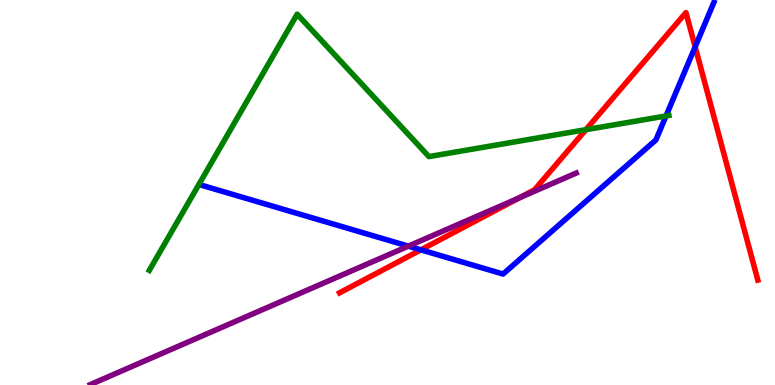[{'lines': ['blue', 'red'], 'intersections': [{'x': 5.43, 'y': 3.51}, {'x': 8.97, 'y': 8.78}]}, {'lines': ['green', 'red'], 'intersections': [{'x': 7.56, 'y': 6.63}]}, {'lines': ['purple', 'red'], 'intersections': [{'x': 6.7, 'y': 4.86}]}, {'lines': ['blue', 'green'], 'intersections': [{'x': 8.59, 'y': 6.99}]}, {'lines': ['blue', 'purple'], 'intersections': [{'x': 5.27, 'y': 3.61}]}, {'lines': ['green', 'purple'], 'intersections': []}]